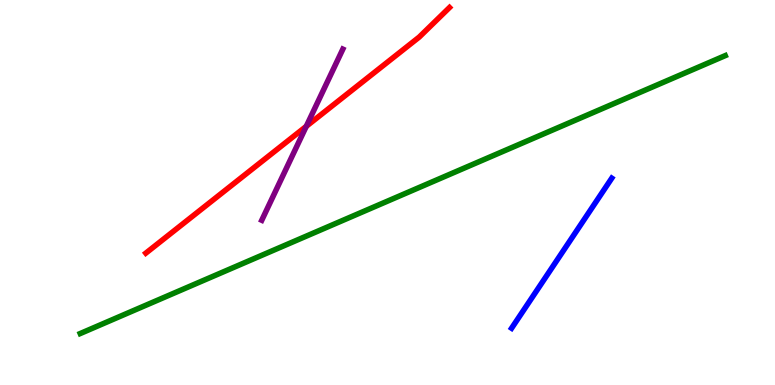[{'lines': ['blue', 'red'], 'intersections': []}, {'lines': ['green', 'red'], 'intersections': []}, {'lines': ['purple', 'red'], 'intersections': [{'x': 3.95, 'y': 6.72}]}, {'lines': ['blue', 'green'], 'intersections': []}, {'lines': ['blue', 'purple'], 'intersections': []}, {'lines': ['green', 'purple'], 'intersections': []}]